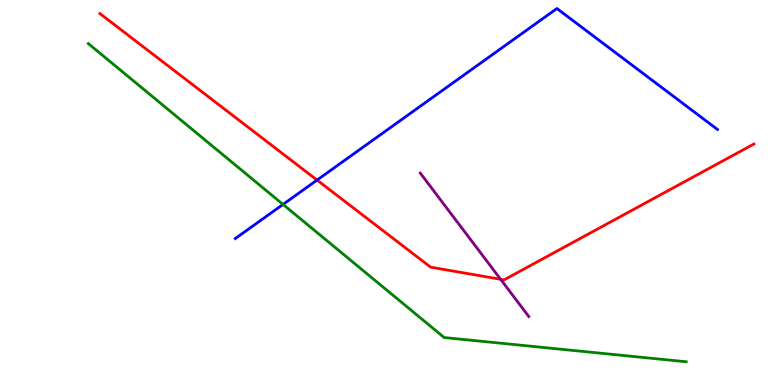[{'lines': ['blue', 'red'], 'intersections': [{'x': 4.09, 'y': 5.32}]}, {'lines': ['green', 'red'], 'intersections': []}, {'lines': ['purple', 'red'], 'intersections': [{'x': 6.46, 'y': 2.75}]}, {'lines': ['blue', 'green'], 'intersections': [{'x': 3.65, 'y': 4.69}]}, {'lines': ['blue', 'purple'], 'intersections': []}, {'lines': ['green', 'purple'], 'intersections': []}]